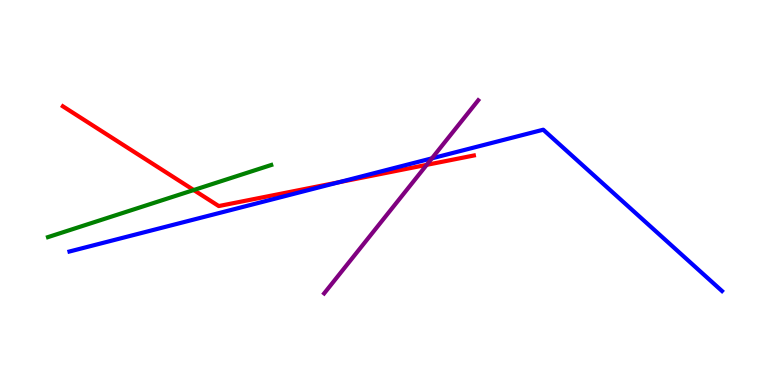[{'lines': ['blue', 'red'], 'intersections': [{'x': 4.37, 'y': 5.27}]}, {'lines': ['green', 'red'], 'intersections': [{'x': 2.5, 'y': 5.06}]}, {'lines': ['purple', 'red'], 'intersections': [{'x': 5.51, 'y': 5.72}]}, {'lines': ['blue', 'green'], 'intersections': []}, {'lines': ['blue', 'purple'], 'intersections': [{'x': 5.57, 'y': 5.89}]}, {'lines': ['green', 'purple'], 'intersections': []}]